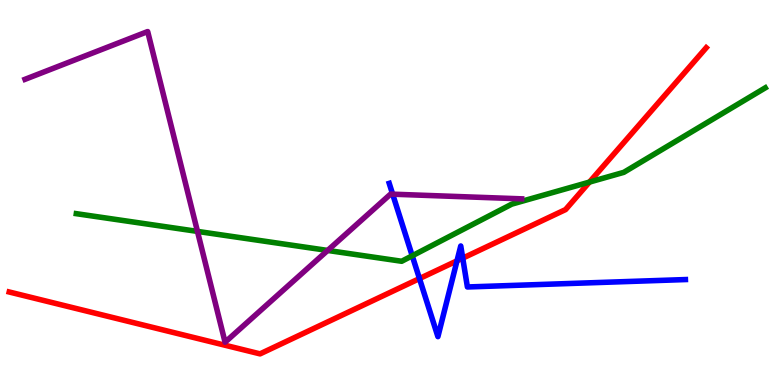[{'lines': ['blue', 'red'], 'intersections': [{'x': 5.41, 'y': 2.76}, {'x': 5.9, 'y': 3.22}, {'x': 5.97, 'y': 3.29}]}, {'lines': ['green', 'red'], 'intersections': [{'x': 7.61, 'y': 5.27}]}, {'lines': ['purple', 'red'], 'intersections': []}, {'lines': ['blue', 'green'], 'intersections': [{'x': 5.32, 'y': 3.36}]}, {'lines': ['blue', 'purple'], 'intersections': [{'x': 5.07, 'y': 4.96}]}, {'lines': ['green', 'purple'], 'intersections': [{'x': 2.55, 'y': 3.99}, {'x': 4.23, 'y': 3.5}]}]